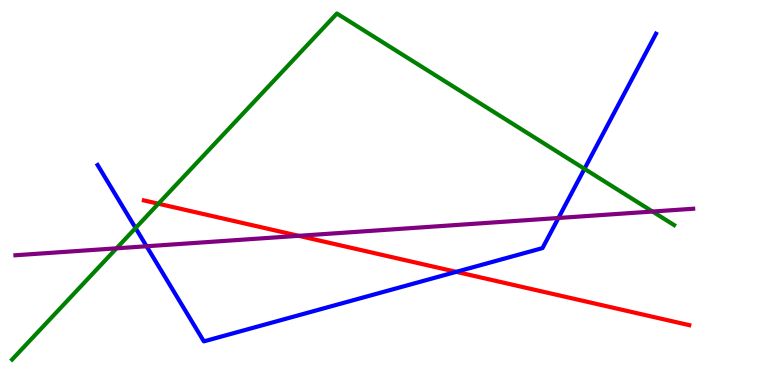[{'lines': ['blue', 'red'], 'intersections': [{'x': 5.89, 'y': 2.94}]}, {'lines': ['green', 'red'], 'intersections': [{'x': 2.04, 'y': 4.71}]}, {'lines': ['purple', 'red'], 'intersections': [{'x': 3.85, 'y': 3.87}]}, {'lines': ['blue', 'green'], 'intersections': [{'x': 1.75, 'y': 4.08}, {'x': 7.54, 'y': 5.61}]}, {'lines': ['blue', 'purple'], 'intersections': [{'x': 1.89, 'y': 3.6}, {'x': 7.21, 'y': 4.34}]}, {'lines': ['green', 'purple'], 'intersections': [{'x': 1.5, 'y': 3.55}, {'x': 8.42, 'y': 4.51}]}]